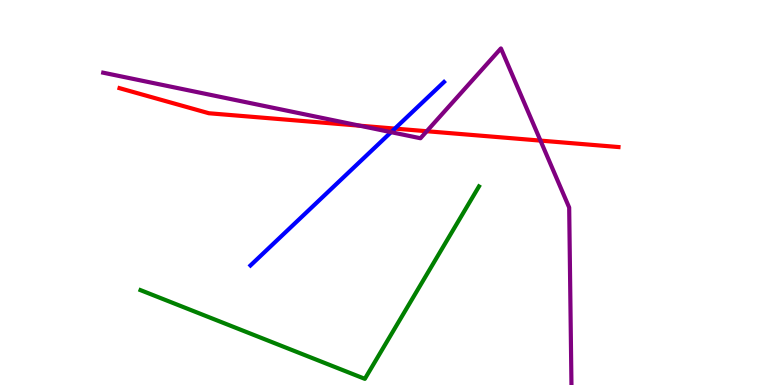[{'lines': ['blue', 'red'], 'intersections': [{'x': 5.09, 'y': 6.66}]}, {'lines': ['green', 'red'], 'intersections': []}, {'lines': ['purple', 'red'], 'intersections': [{'x': 4.64, 'y': 6.74}, {'x': 5.51, 'y': 6.59}, {'x': 6.97, 'y': 6.35}]}, {'lines': ['blue', 'green'], 'intersections': []}, {'lines': ['blue', 'purple'], 'intersections': [{'x': 5.05, 'y': 6.57}]}, {'lines': ['green', 'purple'], 'intersections': []}]